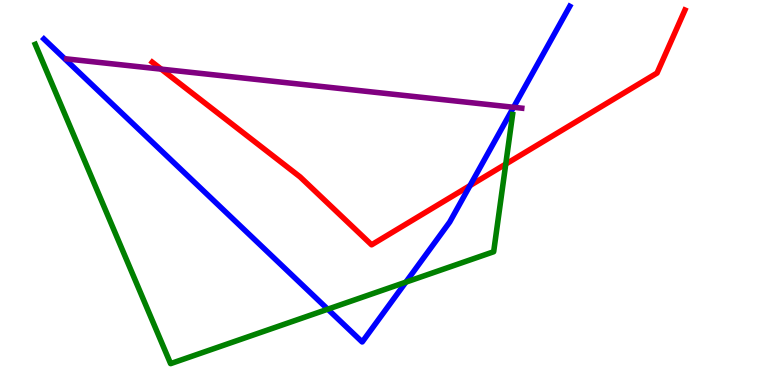[{'lines': ['blue', 'red'], 'intersections': [{'x': 6.06, 'y': 5.18}]}, {'lines': ['green', 'red'], 'intersections': [{'x': 6.53, 'y': 5.74}]}, {'lines': ['purple', 'red'], 'intersections': [{'x': 2.08, 'y': 8.2}]}, {'lines': ['blue', 'green'], 'intersections': [{'x': 4.23, 'y': 1.97}, {'x': 5.24, 'y': 2.67}]}, {'lines': ['blue', 'purple'], 'intersections': [{'x': 6.63, 'y': 7.21}]}, {'lines': ['green', 'purple'], 'intersections': []}]